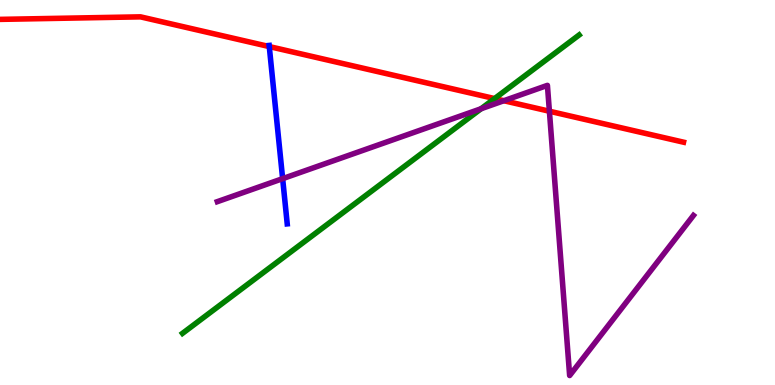[{'lines': ['blue', 'red'], 'intersections': [{'x': 3.47, 'y': 8.79}]}, {'lines': ['green', 'red'], 'intersections': [{'x': 6.38, 'y': 7.44}]}, {'lines': ['purple', 'red'], 'intersections': [{'x': 6.5, 'y': 7.38}, {'x': 7.09, 'y': 7.11}]}, {'lines': ['blue', 'green'], 'intersections': []}, {'lines': ['blue', 'purple'], 'intersections': [{'x': 3.65, 'y': 5.36}]}, {'lines': ['green', 'purple'], 'intersections': [{'x': 6.21, 'y': 7.18}]}]